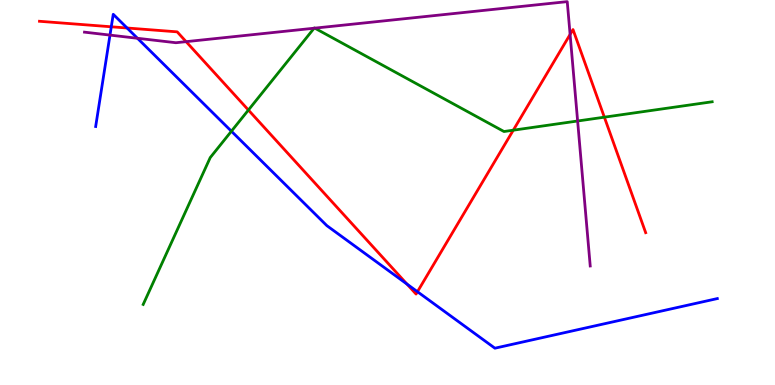[{'lines': ['blue', 'red'], 'intersections': [{'x': 1.44, 'y': 9.3}, {'x': 1.64, 'y': 9.27}, {'x': 5.25, 'y': 2.62}, {'x': 5.39, 'y': 2.42}]}, {'lines': ['green', 'red'], 'intersections': [{'x': 3.21, 'y': 7.14}, {'x': 6.62, 'y': 6.62}, {'x': 7.8, 'y': 6.96}]}, {'lines': ['purple', 'red'], 'intersections': [{'x': 2.4, 'y': 8.92}, {'x': 7.36, 'y': 9.11}]}, {'lines': ['blue', 'green'], 'intersections': [{'x': 2.99, 'y': 6.59}]}, {'lines': ['blue', 'purple'], 'intersections': [{'x': 1.42, 'y': 9.09}, {'x': 1.77, 'y': 9.01}]}, {'lines': ['green', 'purple'], 'intersections': [{'x': 4.05, 'y': 9.27}, {'x': 4.06, 'y': 9.27}, {'x': 7.45, 'y': 6.86}]}]